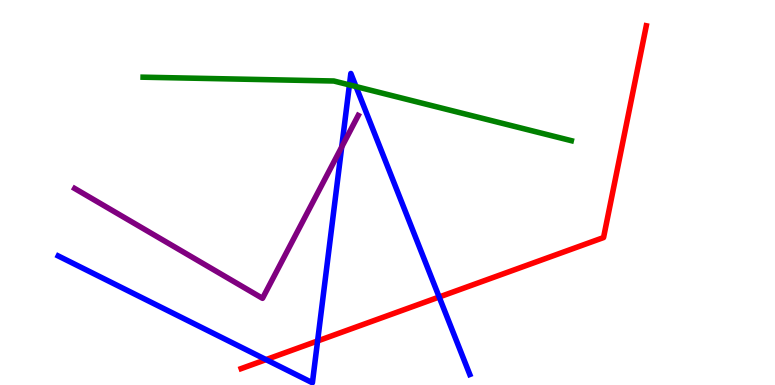[{'lines': ['blue', 'red'], 'intersections': [{'x': 3.43, 'y': 0.659}, {'x': 4.1, 'y': 1.14}, {'x': 5.67, 'y': 2.29}]}, {'lines': ['green', 'red'], 'intersections': []}, {'lines': ['purple', 'red'], 'intersections': []}, {'lines': ['blue', 'green'], 'intersections': [{'x': 4.51, 'y': 7.79}, {'x': 4.59, 'y': 7.75}]}, {'lines': ['blue', 'purple'], 'intersections': [{'x': 4.41, 'y': 6.18}]}, {'lines': ['green', 'purple'], 'intersections': []}]